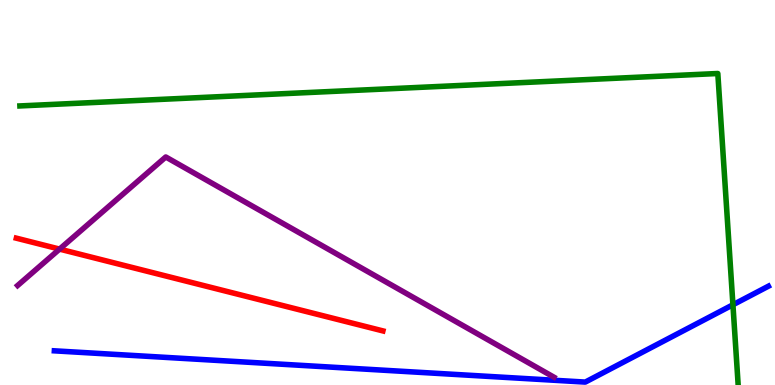[{'lines': ['blue', 'red'], 'intersections': []}, {'lines': ['green', 'red'], 'intersections': []}, {'lines': ['purple', 'red'], 'intersections': [{'x': 0.769, 'y': 3.53}]}, {'lines': ['blue', 'green'], 'intersections': [{'x': 9.46, 'y': 2.08}]}, {'lines': ['blue', 'purple'], 'intersections': []}, {'lines': ['green', 'purple'], 'intersections': []}]